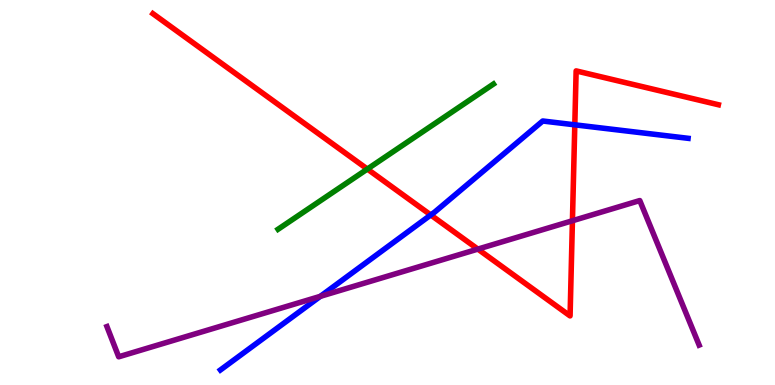[{'lines': ['blue', 'red'], 'intersections': [{'x': 5.56, 'y': 4.42}, {'x': 7.42, 'y': 6.76}]}, {'lines': ['green', 'red'], 'intersections': [{'x': 4.74, 'y': 5.61}]}, {'lines': ['purple', 'red'], 'intersections': [{'x': 6.17, 'y': 3.53}, {'x': 7.39, 'y': 4.27}]}, {'lines': ['blue', 'green'], 'intersections': []}, {'lines': ['blue', 'purple'], 'intersections': [{'x': 4.13, 'y': 2.3}]}, {'lines': ['green', 'purple'], 'intersections': []}]